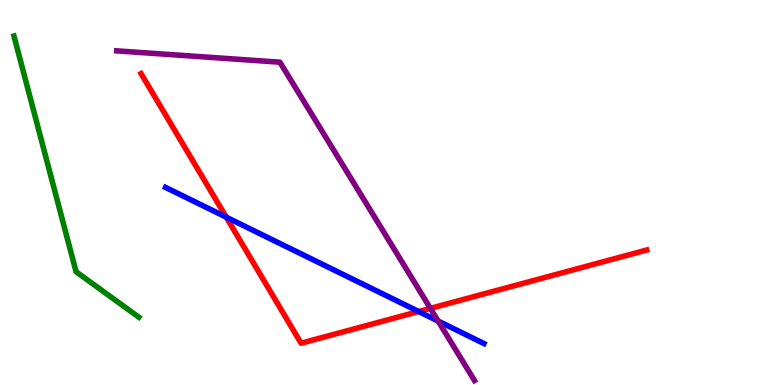[{'lines': ['blue', 'red'], 'intersections': [{'x': 2.92, 'y': 4.36}, {'x': 5.4, 'y': 1.91}]}, {'lines': ['green', 'red'], 'intersections': []}, {'lines': ['purple', 'red'], 'intersections': [{'x': 5.55, 'y': 1.99}]}, {'lines': ['blue', 'green'], 'intersections': []}, {'lines': ['blue', 'purple'], 'intersections': [{'x': 5.65, 'y': 1.66}]}, {'lines': ['green', 'purple'], 'intersections': []}]